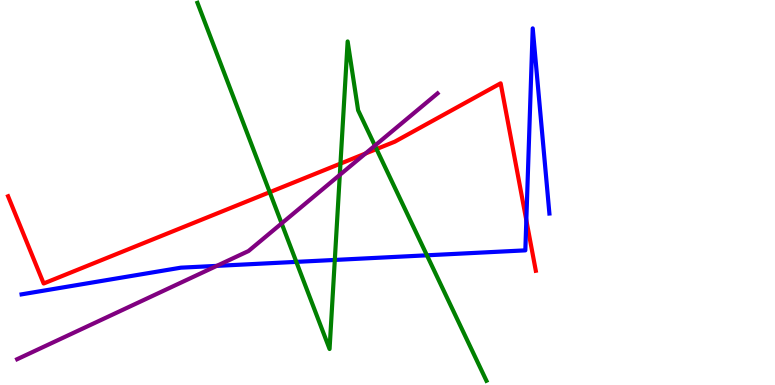[{'lines': ['blue', 'red'], 'intersections': [{'x': 6.79, 'y': 4.28}]}, {'lines': ['green', 'red'], 'intersections': [{'x': 3.48, 'y': 5.01}, {'x': 4.39, 'y': 5.75}, {'x': 4.86, 'y': 6.13}]}, {'lines': ['purple', 'red'], 'intersections': [{'x': 4.72, 'y': 6.01}]}, {'lines': ['blue', 'green'], 'intersections': [{'x': 3.82, 'y': 3.2}, {'x': 4.32, 'y': 3.25}, {'x': 5.51, 'y': 3.37}]}, {'lines': ['blue', 'purple'], 'intersections': [{'x': 2.8, 'y': 3.09}]}, {'lines': ['green', 'purple'], 'intersections': [{'x': 3.63, 'y': 4.2}, {'x': 4.38, 'y': 5.46}, {'x': 4.84, 'y': 6.22}]}]